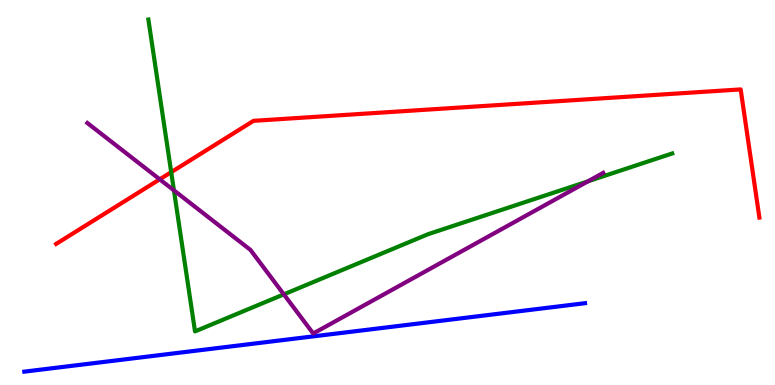[{'lines': ['blue', 'red'], 'intersections': []}, {'lines': ['green', 'red'], 'intersections': [{'x': 2.21, 'y': 5.53}]}, {'lines': ['purple', 'red'], 'intersections': [{'x': 2.06, 'y': 5.34}]}, {'lines': ['blue', 'green'], 'intersections': []}, {'lines': ['blue', 'purple'], 'intersections': []}, {'lines': ['green', 'purple'], 'intersections': [{'x': 2.24, 'y': 5.06}, {'x': 3.66, 'y': 2.35}, {'x': 7.59, 'y': 5.29}]}]